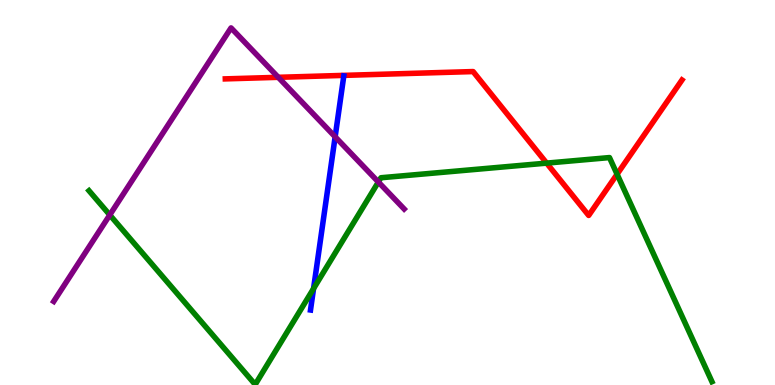[{'lines': ['blue', 'red'], 'intersections': []}, {'lines': ['green', 'red'], 'intersections': [{'x': 7.05, 'y': 5.76}, {'x': 7.96, 'y': 5.47}]}, {'lines': ['purple', 'red'], 'intersections': [{'x': 3.59, 'y': 7.99}]}, {'lines': ['blue', 'green'], 'intersections': [{'x': 4.05, 'y': 2.5}]}, {'lines': ['blue', 'purple'], 'intersections': [{'x': 4.32, 'y': 6.45}]}, {'lines': ['green', 'purple'], 'intersections': [{'x': 1.42, 'y': 4.42}, {'x': 4.88, 'y': 5.27}]}]